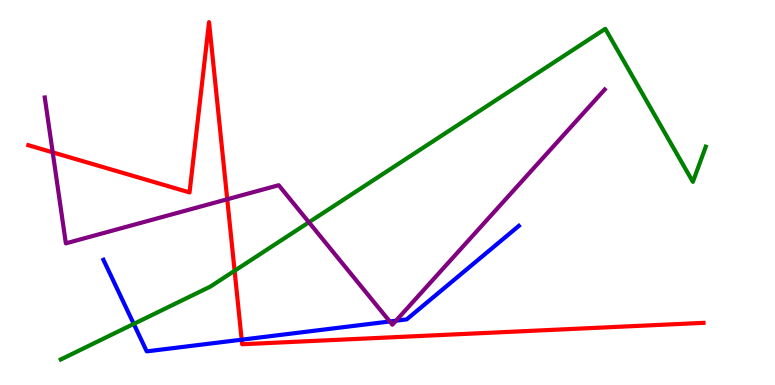[{'lines': ['blue', 'red'], 'intersections': [{'x': 3.12, 'y': 1.18}]}, {'lines': ['green', 'red'], 'intersections': [{'x': 3.03, 'y': 2.97}]}, {'lines': ['purple', 'red'], 'intersections': [{'x': 0.68, 'y': 6.04}, {'x': 2.93, 'y': 4.82}]}, {'lines': ['blue', 'green'], 'intersections': [{'x': 1.73, 'y': 1.59}]}, {'lines': ['blue', 'purple'], 'intersections': [{'x': 5.03, 'y': 1.65}, {'x': 5.11, 'y': 1.67}]}, {'lines': ['green', 'purple'], 'intersections': [{'x': 3.99, 'y': 4.23}]}]